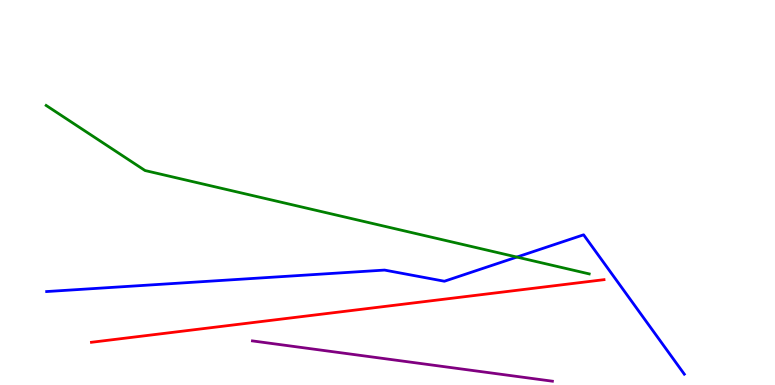[{'lines': ['blue', 'red'], 'intersections': []}, {'lines': ['green', 'red'], 'intersections': []}, {'lines': ['purple', 'red'], 'intersections': []}, {'lines': ['blue', 'green'], 'intersections': [{'x': 6.67, 'y': 3.32}]}, {'lines': ['blue', 'purple'], 'intersections': []}, {'lines': ['green', 'purple'], 'intersections': []}]